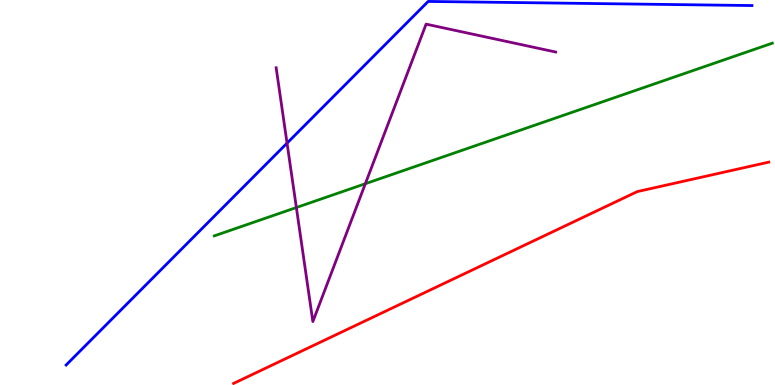[{'lines': ['blue', 'red'], 'intersections': []}, {'lines': ['green', 'red'], 'intersections': []}, {'lines': ['purple', 'red'], 'intersections': []}, {'lines': ['blue', 'green'], 'intersections': []}, {'lines': ['blue', 'purple'], 'intersections': [{'x': 3.7, 'y': 6.28}]}, {'lines': ['green', 'purple'], 'intersections': [{'x': 3.82, 'y': 4.61}, {'x': 4.71, 'y': 5.23}]}]